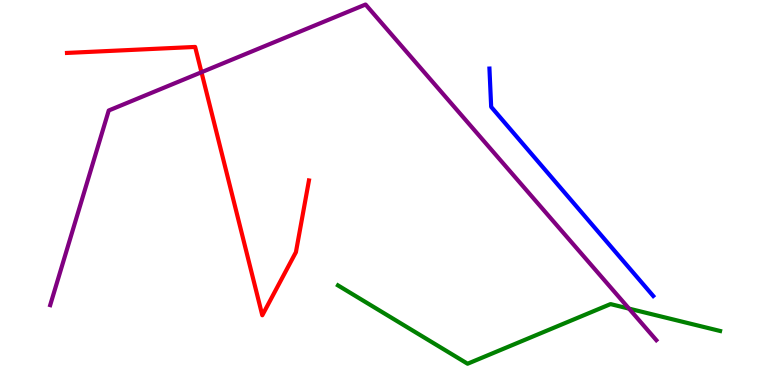[{'lines': ['blue', 'red'], 'intersections': []}, {'lines': ['green', 'red'], 'intersections': []}, {'lines': ['purple', 'red'], 'intersections': [{'x': 2.6, 'y': 8.12}]}, {'lines': ['blue', 'green'], 'intersections': []}, {'lines': ['blue', 'purple'], 'intersections': []}, {'lines': ['green', 'purple'], 'intersections': [{'x': 8.12, 'y': 1.98}]}]